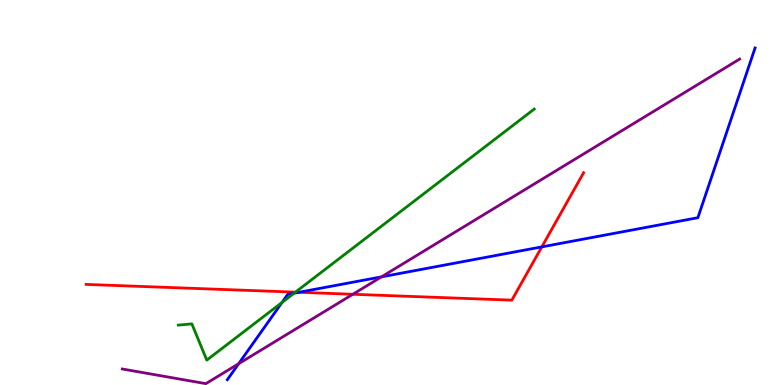[{'lines': ['blue', 'red'], 'intersections': [{'x': 3.86, 'y': 2.41}, {'x': 6.99, 'y': 3.59}]}, {'lines': ['green', 'red'], 'intersections': [{'x': 3.81, 'y': 2.41}]}, {'lines': ['purple', 'red'], 'intersections': [{'x': 4.55, 'y': 2.36}]}, {'lines': ['blue', 'green'], 'intersections': [{'x': 3.64, 'y': 2.14}, {'x': 3.79, 'y': 2.38}]}, {'lines': ['blue', 'purple'], 'intersections': [{'x': 3.08, 'y': 0.553}, {'x': 4.92, 'y': 2.81}]}, {'lines': ['green', 'purple'], 'intersections': []}]